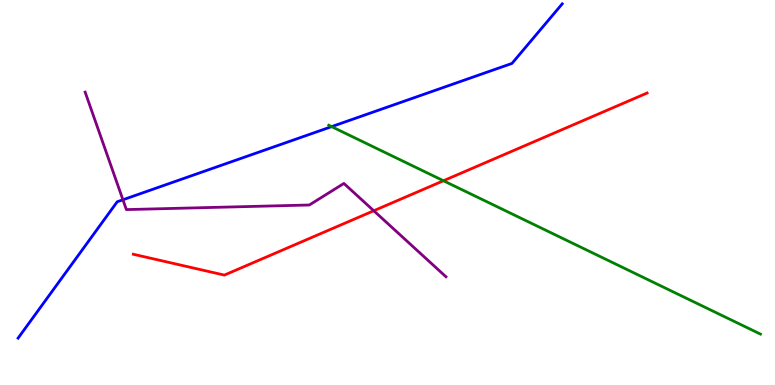[{'lines': ['blue', 'red'], 'intersections': []}, {'lines': ['green', 'red'], 'intersections': [{'x': 5.72, 'y': 5.31}]}, {'lines': ['purple', 'red'], 'intersections': [{'x': 4.82, 'y': 4.53}]}, {'lines': ['blue', 'green'], 'intersections': [{'x': 4.28, 'y': 6.71}]}, {'lines': ['blue', 'purple'], 'intersections': [{'x': 1.59, 'y': 4.81}]}, {'lines': ['green', 'purple'], 'intersections': []}]